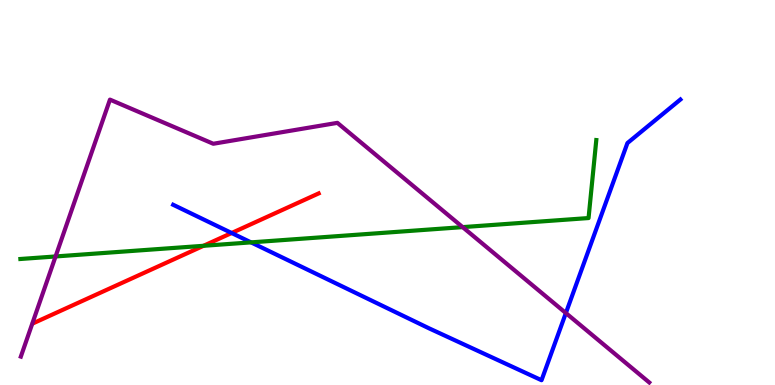[{'lines': ['blue', 'red'], 'intersections': [{'x': 2.99, 'y': 3.95}]}, {'lines': ['green', 'red'], 'intersections': [{'x': 2.63, 'y': 3.62}]}, {'lines': ['purple', 'red'], 'intersections': []}, {'lines': ['blue', 'green'], 'intersections': [{'x': 3.24, 'y': 3.7}]}, {'lines': ['blue', 'purple'], 'intersections': [{'x': 7.3, 'y': 1.87}]}, {'lines': ['green', 'purple'], 'intersections': [{'x': 0.717, 'y': 3.34}, {'x': 5.97, 'y': 4.1}]}]